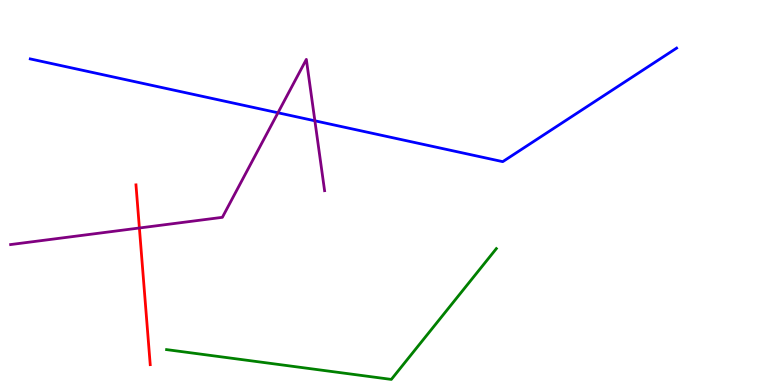[{'lines': ['blue', 'red'], 'intersections': []}, {'lines': ['green', 'red'], 'intersections': []}, {'lines': ['purple', 'red'], 'intersections': [{'x': 1.8, 'y': 4.08}]}, {'lines': ['blue', 'green'], 'intersections': []}, {'lines': ['blue', 'purple'], 'intersections': [{'x': 3.59, 'y': 7.07}, {'x': 4.06, 'y': 6.86}]}, {'lines': ['green', 'purple'], 'intersections': []}]